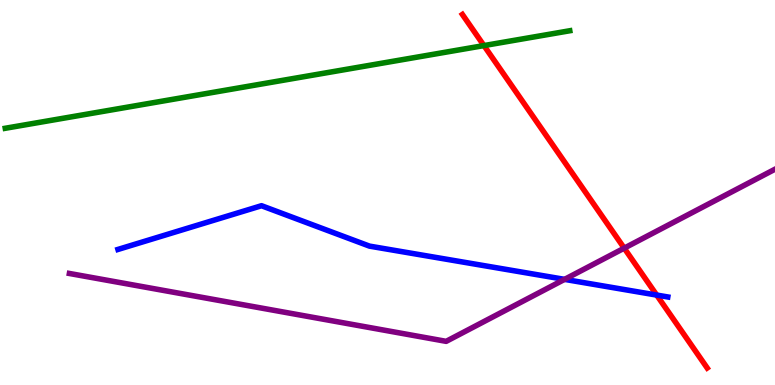[{'lines': ['blue', 'red'], 'intersections': [{'x': 8.47, 'y': 2.34}]}, {'lines': ['green', 'red'], 'intersections': [{'x': 6.24, 'y': 8.82}]}, {'lines': ['purple', 'red'], 'intersections': [{'x': 8.05, 'y': 3.55}]}, {'lines': ['blue', 'green'], 'intersections': []}, {'lines': ['blue', 'purple'], 'intersections': [{'x': 7.28, 'y': 2.74}]}, {'lines': ['green', 'purple'], 'intersections': []}]